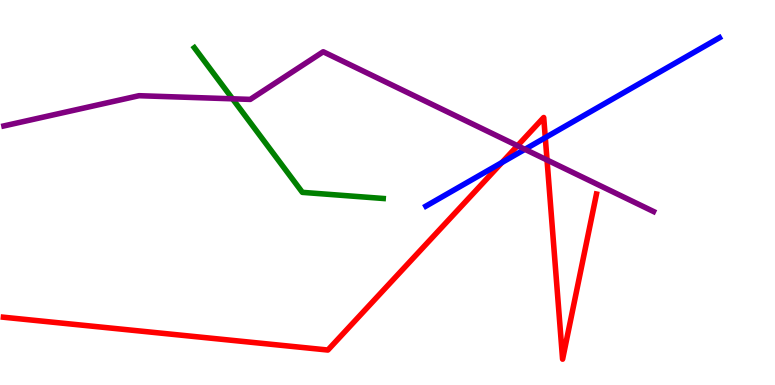[{'lines': ['blue', 'red'], 'intersections': [{'x': 6.48, 'y': 5.78}, {'x': 7.04, 'y': 6.42}]}, {'lines': ['green', 'red'], 'intersections': []}, {'lines': ['purple', 'red'], 'intersections': [{'x': 6.68, 'y': 6.21}, {'x': 7.06, 'y': 5.84}]}, {'lines': ['blue', 'green'], 'intersections': []}, {'lines': ['blue', 'purple'], 'intersections': [{'x': 6.77, 'y': 6.12}]}, {'lines': ['green', 'purple'], 'intersections': [{'x': 3.0, 'y': 7.43}]}]